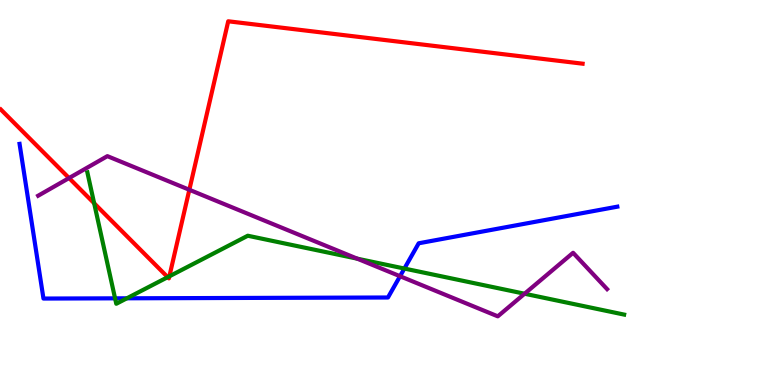[{'lines': ['blue', 'red'], 'intersections': []}, {'lines': ['green', 'red'], 'intersections': [{'x': 1.21, 'y': 4.72}, {'x': 2.16, 'y': 2.8}, {'x': 2.19, 'y': 2.82}]}, {'lines': ['purple', 'red'], 'intersections': [{'x': 0.891, 'y': 5.38}, {'x': 2.44, 'y': 5.07}]}, {'lines': ['blue', 'green'], 'intersections': [{'x': 1.48, 'y': 2.25}, {'x': 1.64, 'y': 2.25}, {'x': 5.22, 'y': 3.02}]}, {'lines': ['blue', 'purple'], 'intersections': [{'x': 5.16, 'y': 2.83}]}, {'lines': ['green', 'purple'], 'intersections': [{'x': 4.61, 'y': 3.28}, {'x': 6.77, 'y': 2.37}]}]